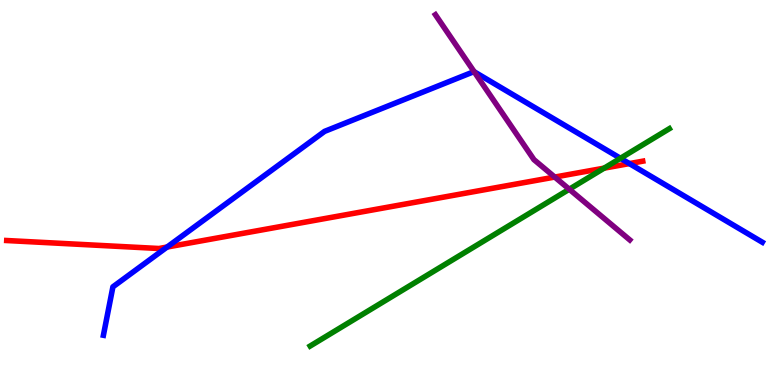[{'lines': ['blue', 'red'], 'intersections': [{'x': 2.16, 'y': 3.58}, {'x': 8.12, 'y': 5.75}]}, {'lines': ['green', 'red'], 'intersections': [{'x': 7.8, 'y': 5.63}]}, {'lines': ['purple', 'red'], 'intersections': [{'x': 7.16, 'y': 5.4}]}, {'lines': ['blue', 'green'], 'intersections': [{'x': 8.01, 'y': 5.89}]}, {'lines': ['blue', 'purple'], 'intersections': [{'x': 6.12, 'y': 8.14}]}, {'lines': ['green', 'purple'], 'intersections': [{'x': 7.35, 'y': 5.08}]}]